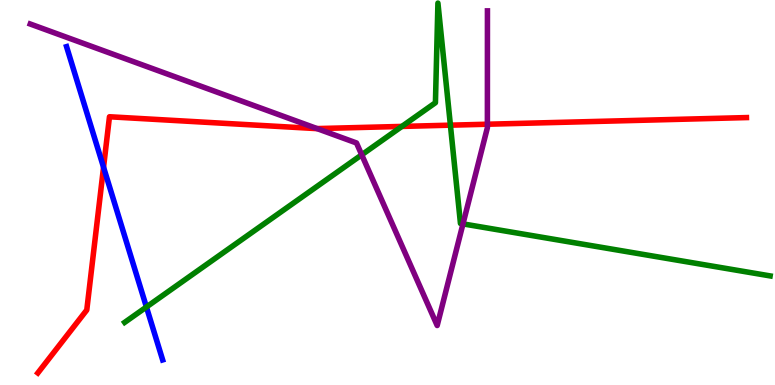[{'lines': ['blue', 'red'], 'intersections': [{'x': 1.34, 'y': 5.66}]}, {'lines': ['green', 'red'], 'intersections': [{'x': 5.19, 'y': 6.72}, {'x': 5.81, 'y': 6.75}]}, {'lines': ['purple', 'red'], 'intersections': [{'x': 4.09, 'y': 6.66}, {'x': 6.29, 'y': 6.77}]}, {'lines': ['blue', 'green'], 'intersections': [{'x': 1.89, 'y': 2.03}]}, {'lines': ['blue', 'purple'], 'intersections': []}, {'lines': ['green', 'purple'], 'intersections': [{'x': 4.67, 'y': 5.98}, {'x': 5.97, 'y': 4.18}]}]